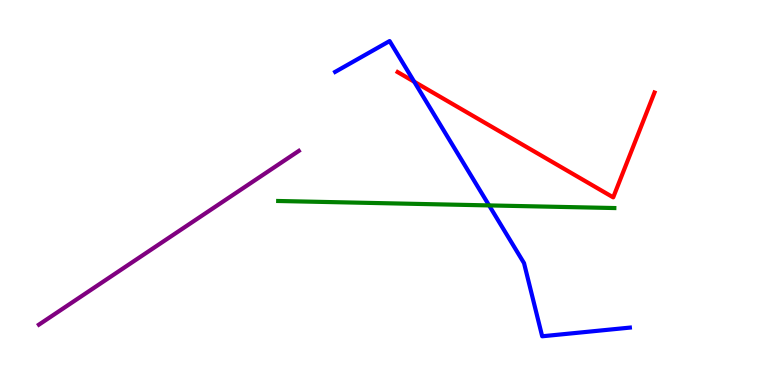[{'lines': ['blue', 'red'], 'intersections': [{'x': 5.34, 'y': 7.88}]}, {'lines': ['green', 'red'], 'intersections': []}, {'lines': ['purple', 'red'], 'intersections': []}, {'lines': ['blue', 'green'], 'intersections': [{'x': 6.31, 'y': 4.66}]}, {'lines': ['blue', 'purple'], 'intersections': []}, {'lines': ['green', 'purple'], 'intersections': []}]